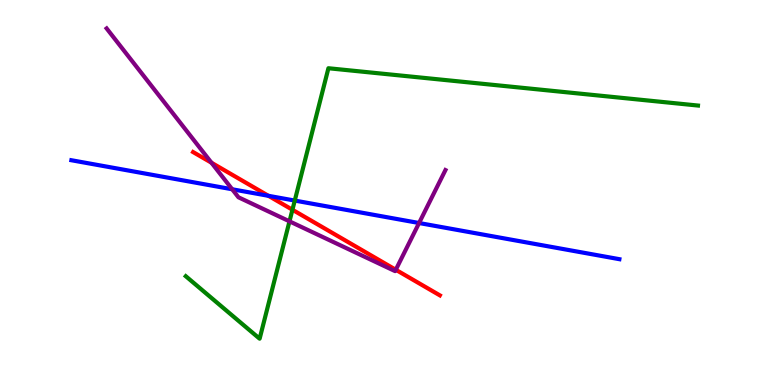[{'lines': ['blue', 'red'], 'intersections': [{'x': 3.46, 'y': 4.91}]}, {'lines': ['green', 'red'], 'intersections': [{'x': 3.77, 'y': 4.55}]}, {'lines': ['purple', 'red'], 'intersections': [{'x': 2.73, 'y': 5.77}, {'x': 5.11, 'y': 2.99}]}, {'lines': ['blue', 'green'], 'intersections': [{'x': 3.8, 'y': 4.79}]}, {'lines': ['blue', 'purple'], 'intersections': [{'x': 3.0, 'y': 5.08}, {'x': 5.41, 'y': 4.21}]}, {'lines': ['green', 'purple'], 'intersections': [{'x': 3.74, 'y': 4.25}]}]